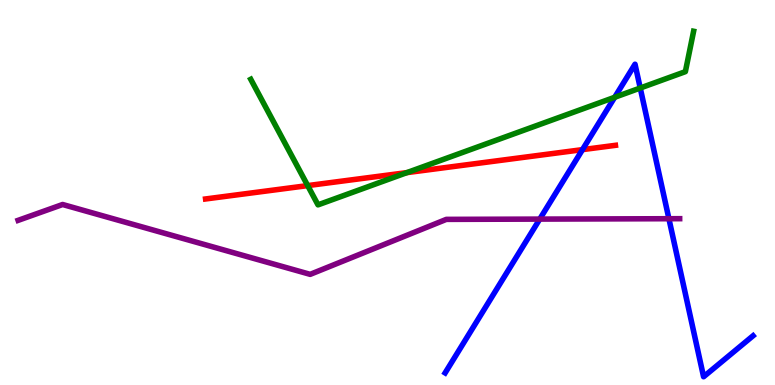[{'lines': ['blue', 'red'], 'intersections': [{'x': 7.52, 'y': 6.11}]}, {'lines': ['green', 'red'], 'intersections': [{'x': 3.97, 'y': 5.18}, {'x': 5.25, 'y': 5.52}]}, {'lines': ['purple', 'red'], 'intersections': []}, {'lines': ['blue', 'green'], 'intersections': [{'x': 7.93, 'y': 7.47}, {'x': 8.26, 'y': 7.71}]}, {'lines': ['blue', 'purple'], 'intersections': [{'x': 6.96, 'y': 4.31}, {'x': 8.63, 'y': 4.32}]}, {'lines': ['green', 'purple'], 'intersections': []}]